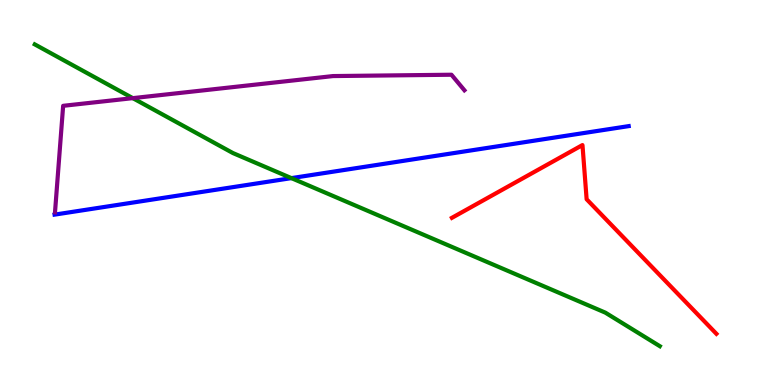[{'lines': ['blue', 'red'], 'intersections': []}, {'lines': ['green', 'red'], 'intersections': []}, {'lines': ['purple', 'red'], 'intersections': []}, {'lines': ['blue', 'green'], 'intersections': [{'x': 3.76, 'y': 5.37}]}, {'lines': ['blue', 'purple'], 'intersections': []}, {'lines': ['green', 'purple'], 'intersections': [{'x': 1.71, 'y': 7.45}]}]